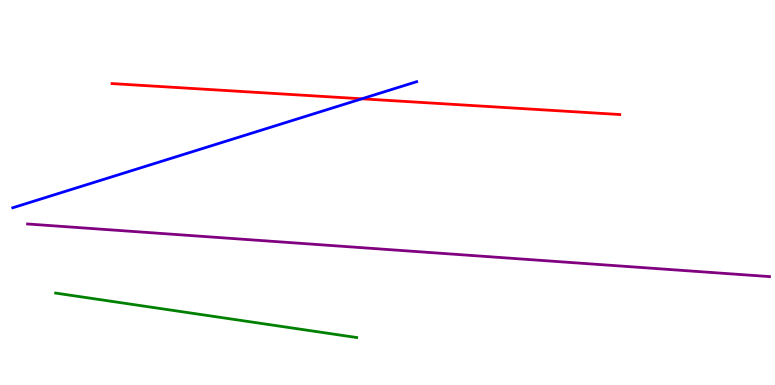[{'lines': ['blue', 'red'], 'intersections': [{'x': 4.67, 'y': 7.43}]}, {'lines': ['green', 'red'], 'intersections': []}, {'lines': ['purple', 'red'], 'intersections': []}, {'lines': ['blue', 'green'], 'intersections': []}, {'lines': ['blue', 'purple'], 'intersections': []}, {'lines': ['green', 'purple'], 'intersections': []}]